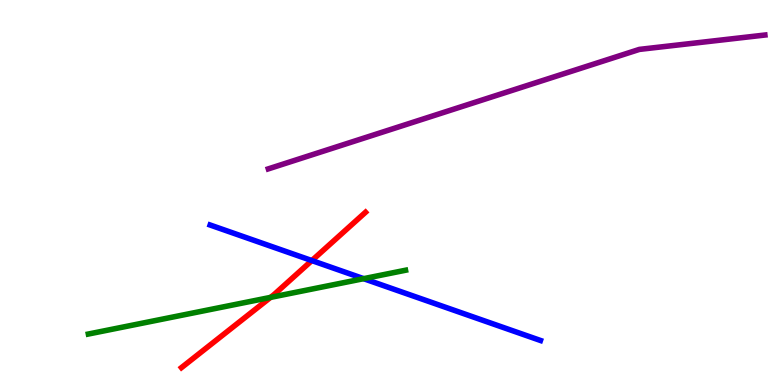[{'lines': ['blue', 'red'], 'intersections': [{'x': 4.02, 'y': 3.23}]}, {'lines': ['green', 'red'], 'intersections': [{'x': 3.49, 'y': 2.28}]}, {'lines': ['purple', 'red'], 'intersections': []}, {'lines': ['blue', 'green'], 'intersections': [{'x': 4.69, 'y': 2.76}]}, {'lines': ['blue', 'purple'], 'intersections': []}, {'lines': ['green', 'purple'], 'intersections': []}]